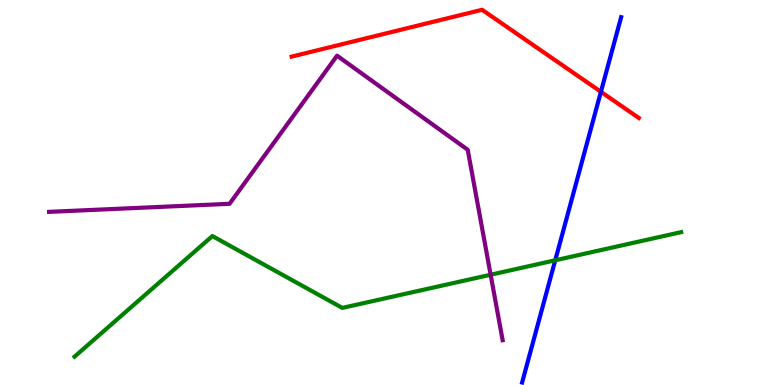[{'lines': ['blue', 'red'], 'intersections': [{'x': 7.75, 'y': 7.62}]}, {'lines': ['green', 'red'], 'intersections': []}, {'lines': ['purple', 'red'], 'intersections': []}, {'lines': ['blue', 'green'], 'intersections': [{'x': 7.16, 'y': 3.24}]}, {'lines': ['blue', 'purple'], 'intersections': []}, {'lines': ['green', 'purple'], 'intersections': [{'x': 6.33, 'y': 2.86}]}]